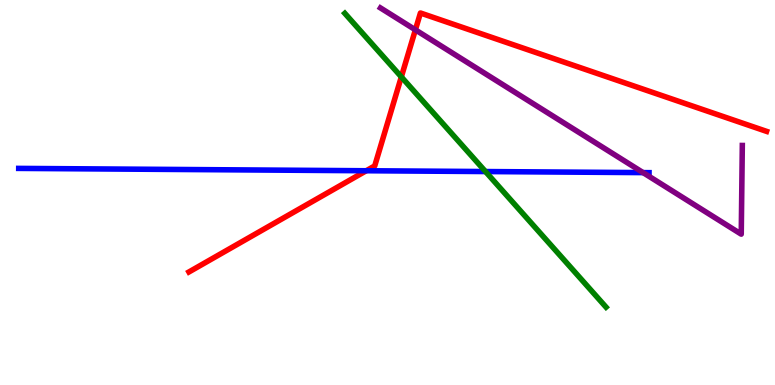[{'lines': ['blue', 'red'], 'intersections': [{'x': 4.73, 'y': 5.57}]}, {'lines': ['green', 'red'], 'intersections': [{'x': 5.18, 'y': 8.0}]}, {'lines': ['purple', 'red'], 'intersections': [{'x': 5.36, 'y': 9.23}]}, {'lines': ['blue', 'green'], 'intersections': [{'x': 6.26, 'y': 5.54}]}, {'lines': ['blue', 'purple'], 'intersections': [{'x': 8.3, 'y': 5.52}]}, {'lines': ['green', 'purple'], 'intersections': []}]